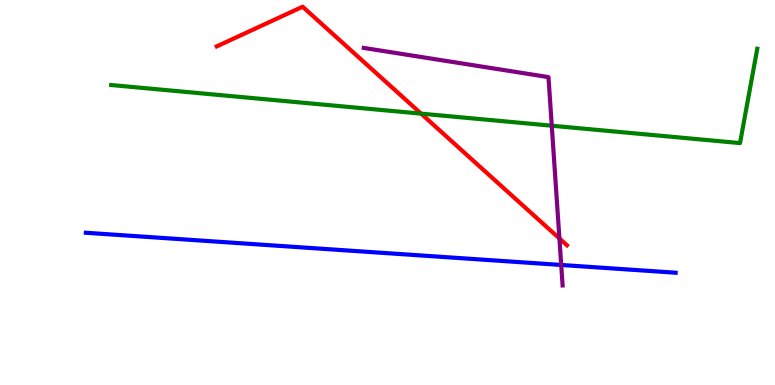[{'lines': ['blue', 'red'], 'intersections': []}, {'lines': ['green', 'red'], 'intersections': [{'x': 5.43, 'y': 7.05}]}, {'lines': ['purple', 'red'], 'intersections': [{'x': 7.22, 'y': 3.81}]}, {'lines': ['blue', 'green'], 'intersections': []}, {'lines': ['blue', 'purple'], 'intersections': [{'x': 7.24, 'y': 3.12}]}, {'lines': ['green', 'purple'], 'intersections': [{'x': 7.12, 'y': 6.73}]}]